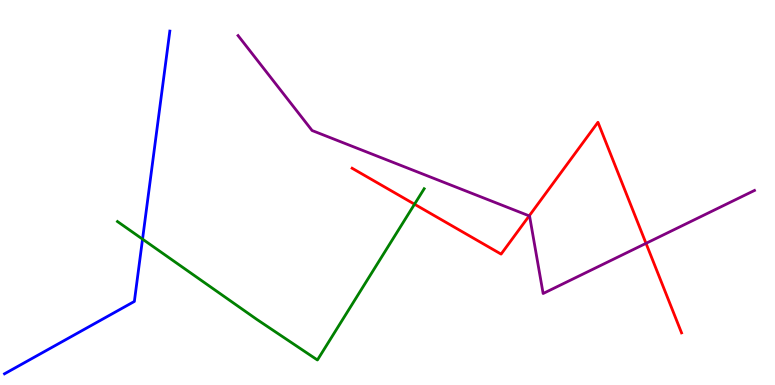[{'lines': ['blue', 'red'], 'intersections': []}, {'lines': ['green', 'red'], 'intersections': [{'x': 5.35, 'y': 4.7}]}, {'lines': ['purple', 'red'], 'intersections': [{'x': 6.83, 'y': 4.39}, {'x': 8.34, 'y': 3.68}]}, {'lines': ['blue', 'green'], 'intersections': [{'x': 1.84, 'y': 3.79}]}, {'lines': ['blue', 'purple'], 'intersections': []}, {'lines': ['green', 'purple'], 'intersections': []}]